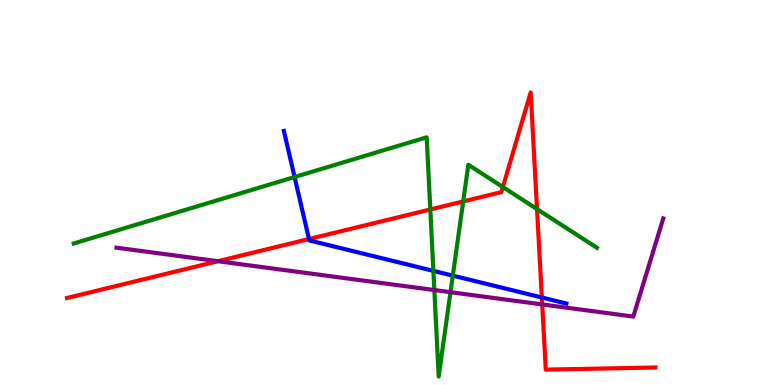[{'lines': ['blue', 'red'], 'intersections': [{'x': 3.99, 'y': 3.79}, {'x': 6.99, 'y': 2.27}]}, {'lines': ['green', 'red'], 'intersections': [{'x': 5.55, 'y': 4.56}, {'x': 5.98, 'y': 4.77}, {'x': 6.49, 'y': 5.14}, {'x': 6.93, 'y': 4.57}]}, {'lines': ['purple', 'red'], 'intersections': [{'x': 2.81, 'y': 3.22}, {'x': 7.0, 'y': 2.09}]}, {'lines': ['blue', 'green'], 'intersections': [{'x': 3.8, 'y': 5.4}, {'x': 5.59, 'y': 2.96}, {'x': 5.84, 'y': 2.84}]}, {'lines': ['blue', 'purple'], 'intersections': []}, {'lines': ['green', 'purple'], 'intersections': [{'x': 5.6, 'y': 2.47}, {'x': 5.81, 'y': 2.41}]}]